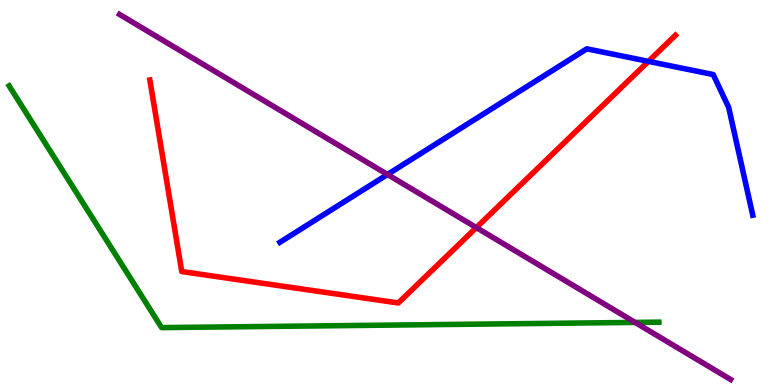[{'lines': ['blue', 'red'], 'intersections': [{'x': 8.37, 'y': 8.41}]}, {'lines': ['green', 'red'], 'intersections': []}, {'lines': ['purple', 'red'], 'intersections': [{'x': 6.15, 'y': 4.09}]}, {'lines': ['blue', 'green'], 'intersections': []}, {'lines': ['blue', 'purple'], 'intersections': [{'x': 5.0, 'y': 5.47}]}, {'lines': ['green', 'purple'], 'intersections': [{'x': 8.19, 'y': 1.63}]}]